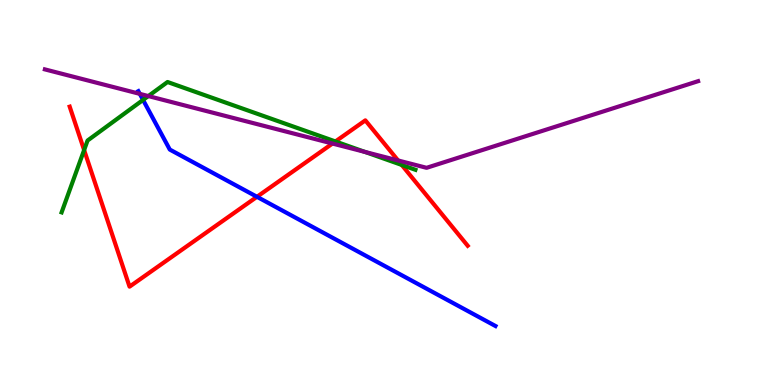[{'lines': ['blue', 'red'], 'intersections': [{'x': 3.32, 'y': 4.89}]}, {'lines': ['green', 'red'], 'intersections': [{'x': 1.09, 'y': 6.1}, {'x': 4.33, 'y': 6.33}, {'x': 5.18, 'y': 5.72}]}, {'lines': ['purple', 'red'], 'intersections': [{'x': 4.29, 'y': 6.27}, {'x': 5.14, 'y': 5.83}]}, {'lines': ['blue', 'green'], 'intersections': [{'x': 1.85, 'y': 7.4}]}, {'lines': ['blue', 'purple'], 'intersections': [{'x': 1.8, 'y': 7.56}]}, {'lines': ['green', 'purple'], 'intersections': [{'x': 1.91, 'y': 7.5}, {'x': 4.71, 'y': 6.05}]}]